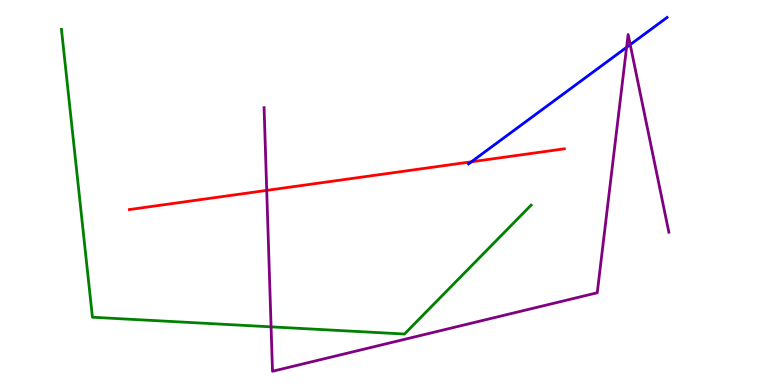[{'lines': ['blue', 'red'], 'intersections': [{'x': 6.08, 'y': 5.8}]}, {'lines': ['green', 'red'], 'intersections': []}, {'lines': ['purple', 'red'], 'intersections': [{'x': 3.44, 'y': 5.06}]}, {'lines': ['blue', 'green'], 'intersections': []}, {'lines': ['blue', 'purple'], 'intersections': [{'x': 8.09, 'y': 8.77}, {'x': 8.13, 'y': 8.84}]}, {'lines': ['green', 'purple'], 'intersections': [{'x': 3.5, 'y': 1.51}]}]